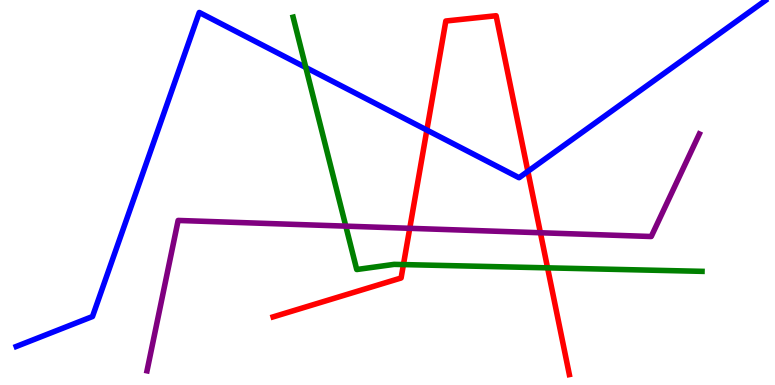[{'lines': ['blue', 'red'], 'intersections': [{'x': 5.51, 'y': 6.62}, {'x': 6.81, 'y': 5.55}]}, {'lines': ['green', 'red'], 'intersections': [{'x': 5.21, 'y': 3.13}, {'x': 7.07, 'y': 3.04}]}, {'lines': ['purple', 'red'], 'intersections': [{'x': 5.29, 'y': 4.07}, {'x': 6.97, 'y': 3.95}]}, {'lines': ['blue', 'green'], 'intersections': [{'x': 3.95, 'y': 8.25}]}, {'lines': ['blue', 'purple'], 'intersections': []}, {'lines': ['green', 'purple'], 'intersections': [{'x': 4.46, 'y': 4.13}]}]